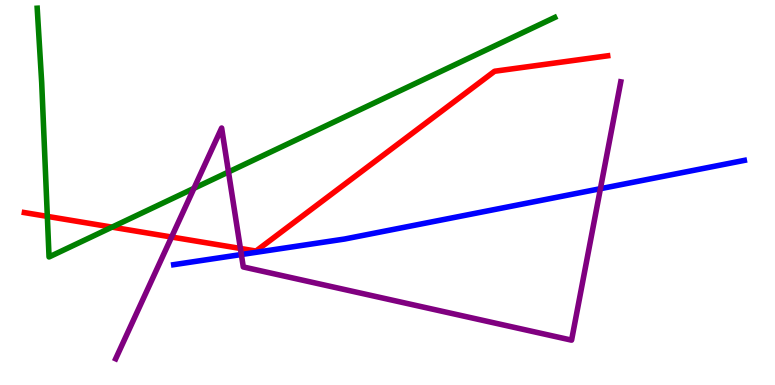[{'lines': ['blue', 'red'], 'intersections': []}, {'lines': ['green', 'red'], 'intersections': [{'x': 0.611, 'y': 4.38}, {'x': 1.45, 'y': 4.1}]}, {'lines': ['purple', 'red'], 'intersections': [{'x': 2.21, 'y': 3.84}, {'x': 3.1, 'y': 3.55}]}, {'lines': ['blue', 'green'], 'intersections': []}, {'lines': ['blue', 'purple'], 'intersections': [{'x': 3.11, 'y': 3.39}, {'x': 7.75, 'y': 5.1}]}, {'lines': ['green', 'purple'], 'intersections': [{'x': 2.5, 'y': 5.11}, {'x': 2.95, 'y': 5.53}]}]